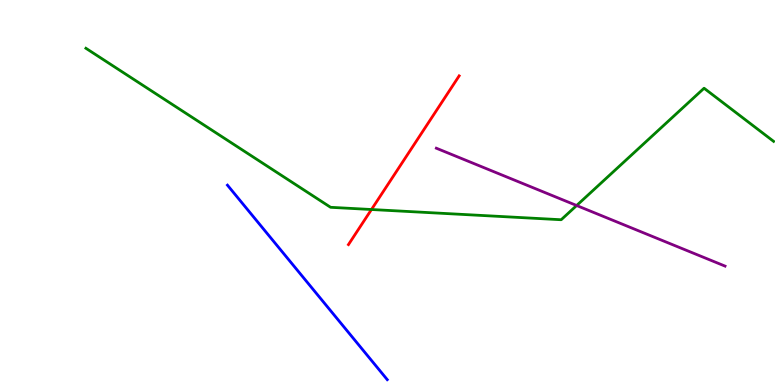[{'lines': ['blue', 'red'], 'intersections': []}, {'lines': ['green', 'red'], 'intersections': [{'x': 4.79, 'y': 4.56}]}, {'lines': ['purple', 'red'], 'intersections': []}, {'lines': ['blue', 'green'], 'intersections': []}, {'lines': ['blue', 'purple'], 'intersections': []}, {'lines': ['green', 'purple'], 'intersections': [{'x': 7.44, 'y': 4.66}]}]